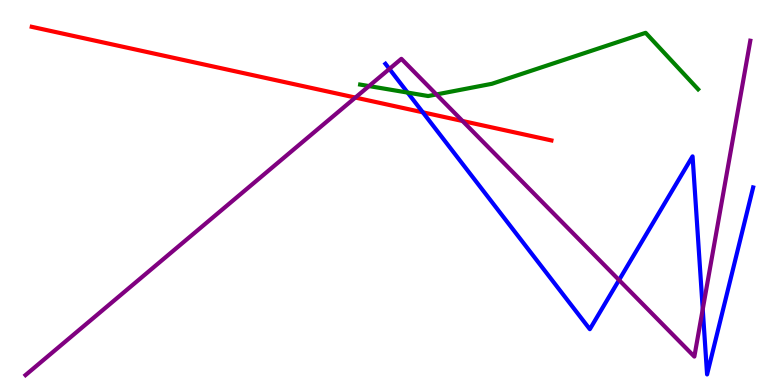[{'lines': ['blue', 'red'], 'intersections': [{'x': 5.46, 'y': 7.08}]}, {'lines': ['green', 'red'], 'intersections': []}, {'lines': ['purple', 'red'], 'intersections': [{'x': 4.59, 'y': 7.47}, {'x': 5.97, 'y': 6.86}]}, {'lines': ['blue', 'green'], 'intersections': [{'x': 5.26, 'y': 7.6}]}, {'lines': ['blue', 'purple'], 'intersections': [{'x': 5.02, 'y': 8.21}, {'x': 7.99, 'y': 2.73}, {'x': 9.07, 'y': 1.97}]}, {'lines': ['green', 'purple'], 'intersections': [{'x': 4.76, 'y': 7.76}, {'x': 5.63, 'y': 7.55}]}]